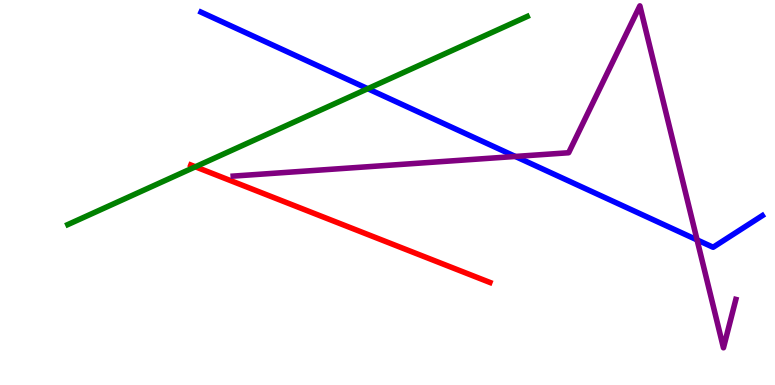[{'lines': ['blue', 'red'], 'intersections': []}, {'lines': ['green', 'red'], 'intersections': [{'x': 2.52, 'y': 5.67}]}, {'lines': ['purple', 'red'], 'intersections': []}, {'lines': ['blue', 'green'], 'intersections': [{'x': 4.75, 'y': 7.7}]}, {'lines': ['blue', 'purple'], 'intersections': [{'x': 6.65, 'y': 5.94}, {'x': 8.99, 'y': 3.77}]}, {'lines': ['green', 'purple'], 'intersections': []}]